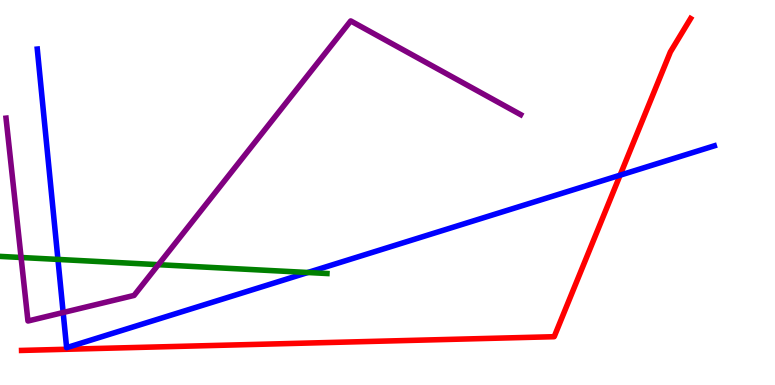[{'lines': ['blue', 'red'], 'intersections': [{'x': 8.0, 'y': 5.45}]}, {'lines': ['green', 'red'], 'intersections': []}, {'lines': ['purple', 'red'], 'intersections': []}, {'lines': ['blue', 'green'], 'intersections': [{'x': 0.748, 'y': 3.26}, {'x': 3.97, 'y': 2.92}]}, {'lines': ['blue', 'purple'], 'intersections': [{'x': 0.815, 'y': 1.88}]}, {'lines': ['green', 'purple'], 'intersections': [{'x': 0.272, 'y': 3.31}, {'x': 2.04, 'y': 3.13}]}]